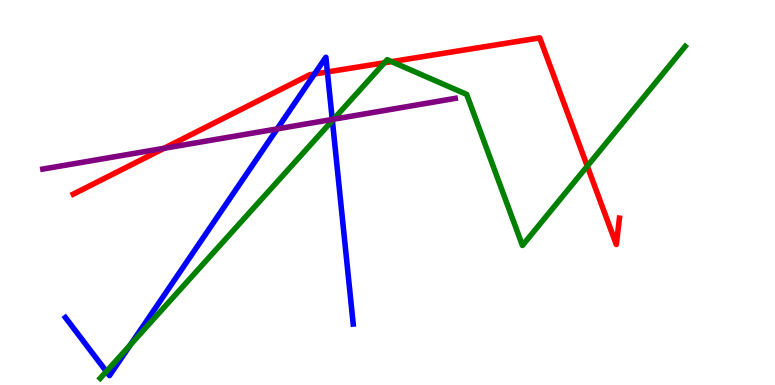[{'lines': ['blue', 'red'], 'intersections': [{'x': 4.06, 'y': 8.08}, {'x': 4.22, 'y': 8.13}]}, {'lines': ['green', 'red'], 'intersections': [{'x': 4.96, 'y': 8.37}, {'x': 5.05, 'y': 8.4}, {'x': 7.58, 'y': 5.68}]}, {'lines': ['purple', 'red'], 'intersections': [{'x': 2.12, 'y': 6.15}]}, {'lines': ['blue', 'green'], 'intersections': [{'x': 1.37, 'y': 0.352}, {'x': 1.68, 'y': 1.05}, {'x': 4.29, 'y': 6.87}]}, {'lines': ['blue', 'purple'], 'intersections': [{'x': 3.58, 'y': 6.65}, {'x': 4.29, 'y': 6.9}]}, {'lines': ['green', 'purple'], 'intersections': [{'x': 4.3, 'y': 6.9}]}]